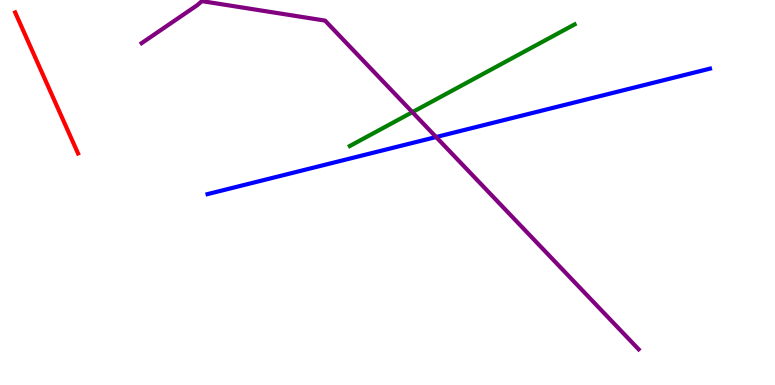[{'lines': ['blue', 'red'], 'intersections': []}, {'lines': ['green', 'red'], 'intersections': []}, {'lines': ['purple', 'red'], 'intersections': []}, {'lines': ['blue', 'green'], 'intersections': []}, {'lines': ['blue', 'purple'], 'intersections': [{'x': 5.63, 'y': 6.44}]}, {'lines': ['green', 'purple'], 'intersections': [{'x': 5.32, 'y': 7.09}]}]